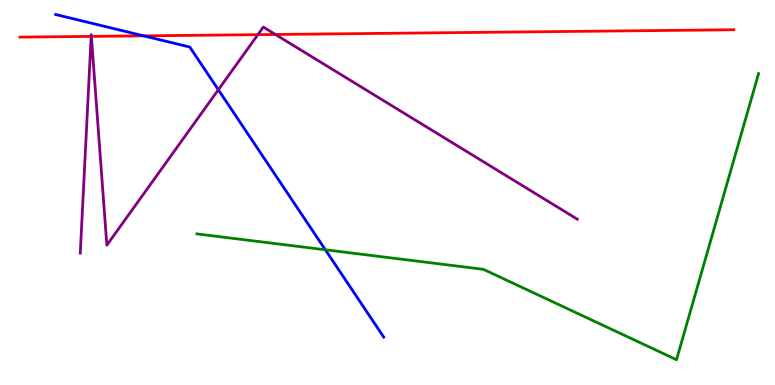[{'lines': ['blue', 'red'], 'intersections': [{'x': 1.85, 'y': 9.07}]}, {'lines': ['green', 'red'], 'intersections': []}, {'lines': ['purple', 'red'], 'intersections': [{'x': 1.18, 'y': 9.05}, {'x': 1.18, 'y': 9.06}, {'x': 3.33, 'y': 9.1}, {'x': 3.55, 'y': 9.1}]}, {'lines': ['blue', 'green'], 'intersections': [{'x': 4.2, 'y': 3.51}]}, {'lines': ['blue', 'purple'], 'intersections': [{'x': 2.82, 'y': 7.67}]}, {'lines': ['green', 'purple'], 'intersections': []}]